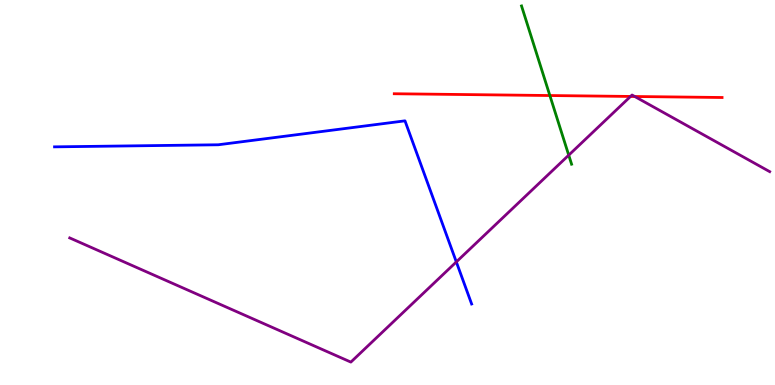[{'lines': ['blue', 'red'], 'intersections': []}, {'lines': ['green', 'red'], 'intersections': [{'x': 7.1, 'y': 7.52}]}, {'lines': ['purple', 'red'], 'intersections': [{'x': 8.14, 'y': 7.49}, {'x': 8.19, 'y': 7.49}]}, {'lines': ['blue', 'green'], 'intersections': []}, {'lines': ['blue', 'purple'], 'intersections': [{'x': 5.89, 'y': 3.2}]}, {'lines': ['green', 'purple'], 'intersections': [{'x': 7.34, 'y': 5.97}]}]